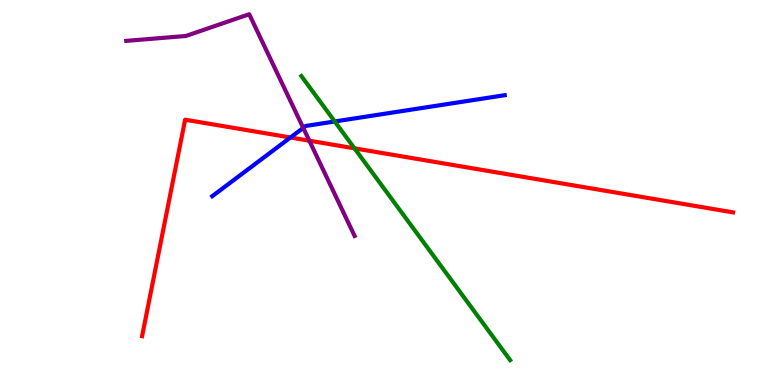[{'lines': ['blue', 'red'], 'intersections': [{'x': 3.75, 'y': 6.43}]}, {'lines': ['green', 'red'], 'intersections': [{'x': 4.57, 'y': 6.15}]}, {'lines': ['purple', 'red'], 'intersections': [{'x': 3.99, 'y': 6.35}]}, {'lines': ['blue', 'green'], 'intersections': [{'x': 4.32, 'y': 6.84}]}, {'lines': ['blue', 'purple'], 'intersections': [{'x': 3.91, 'y': 6.68}]}, {'lines': ['green', 'purple'], 'intersections': []}]